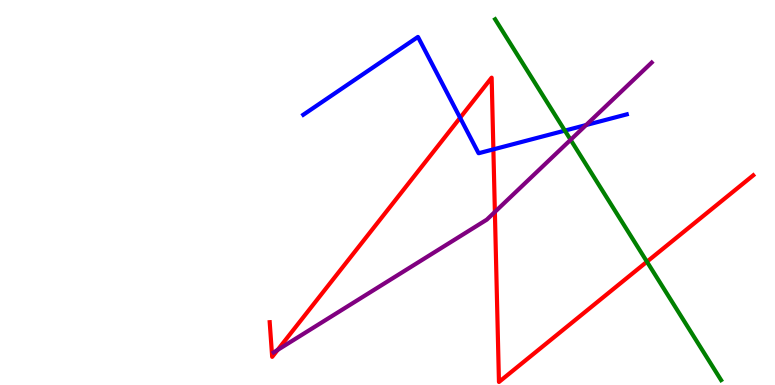[{'lines': ['blue', 'red'], 'intersections': [{'x': 5.94, 'y': 6.94}, {'x': 6.37, 'y': 6.12}]}, {'lines': ['green', 'red'], 'intersections': [{'x': 8.35, 'y': 3.2}]}, {'lines': ['purple', 'red'], 'intersections': [{'x': 3.58, 'y': 0.911}, {'x': 6.39, 'y': 4.5}]}, {'lines': ['blue', 'green'], 'intersections': [{'x': 7.29, 'y': 6.61}]}, {'lines': ['blue', 'purple'], 'intersections': [{'x': 7.56, 'y': 6.75}]}, {'lines': ['green', 'purple'], 'intersections': [{'x': 7.36, 'y': 6.37}]}]